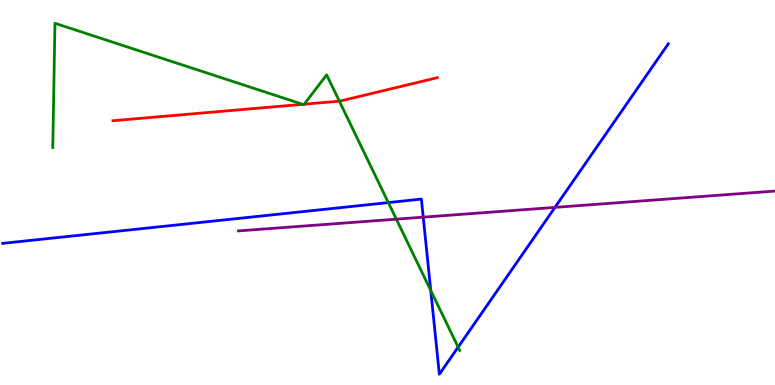[{'lines': ['blue', 'red'], 'intersections': []}, {'lines': ['green', 'red'], 'intersections': [{'x': 3.91, 'y': 7.29}, {'x': 3.93, 'y': 7.29}, {'x': 4.38, 'y': 7.37}]}, {'lines': ['purple', 'red'], 'intersections': []}, {'lines': ['blue', 'green'], 'intersections': [{'x': 5.01, 'y': 4.74}, {'x': 5.56, 'y': 2.46}, {'x': 5.91, 'y': 0.983}]}, {'lines': ['blue', 'purple'], 'intersections': [{'x': 5.46, 'y': 4.36}, {'x': 7.16, 'y': 4.61}]}, {'lines': ['green', 'purple'], 'intersections': [{'x': 5.11, 'y': 4.31}]}]